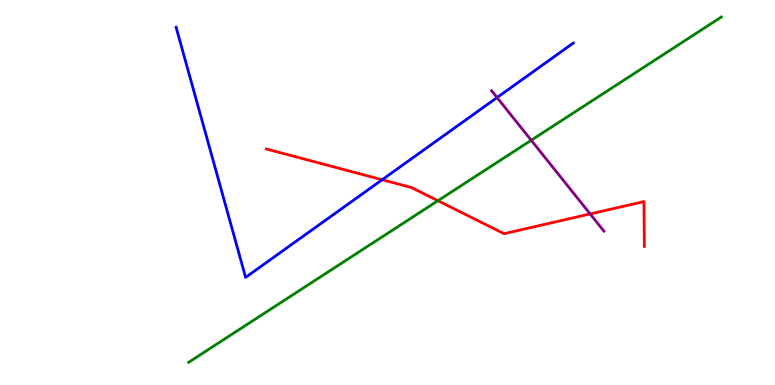[{'lines': ['blue', 'red'], 'intersections': [{'x': 4.93, 'y': 5.33}]}, {'lines': ['green', 'red'], 'intersections': [{'x': 5.65, 'y': 4.79}]}, {'lines': ['purple', 'red'], 'intersections': [{'x': 7.61, 'y': 4.44}]}, {'lines': ['blue', 'green'], 'intersections': []}, {'lines': ['blue', 'purple'], 'intersections': [{'x': 6.41, 'y': 7.47}]}, {'lines': ['green', 'purple'], 'intersections': [{'x': 6.85, 'y': 6.36}]}]